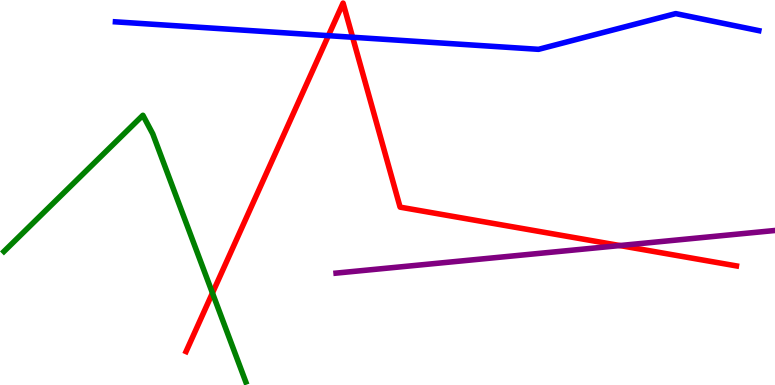[{'lines': ['blue', 'red'], 'intersections': [{'x': 4.24, 'y': 9.07}, {'x': 4.55, 'y': 9.03}]}, {'lines': ['green', 'red'], 'intersections': [{'x': 2.74, 'y': 2.39}]}, {'lines': ['purple', 'red'], 'intersections': [{'x': 8.0, 'y': 3.62}]}, {'lines': ['blue', 'green'], 'intersections': []}, {'lines': ['blue', 'purple'], 'intersections': []}, {'lines': ['green', 'purple'], 'intersections': []}]